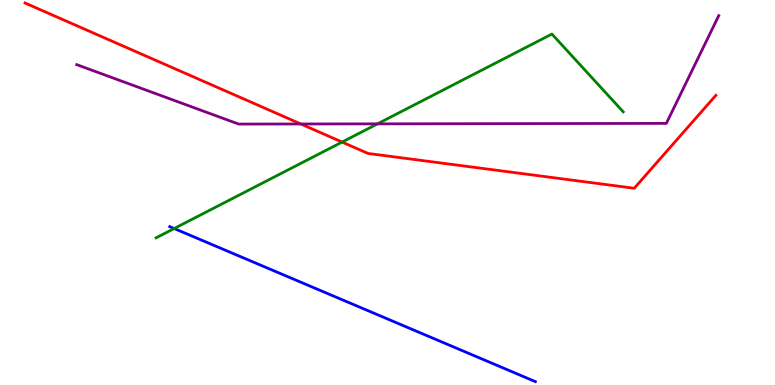[{'lines': ['blue', 'red'], 'intersections': []}, {'lines': ['green', 'red'], 'intersections': [{'x': 4.41, 'y': 6.31}]}, {'lines': ['purple', 'red'], 'intersections': [{'x': 3.88, 'y': 6.78}]}, {'lines': ['blue', 'green'], 'intersections': [{'x': 2.25, 'y': 4.06}]}, {'lines': ['blue', 'purple'], 'intersections': []}, {'lines': ['green', 'purple'], 'intersections': [{'x': 4.87, 'y': 6.78}]}]